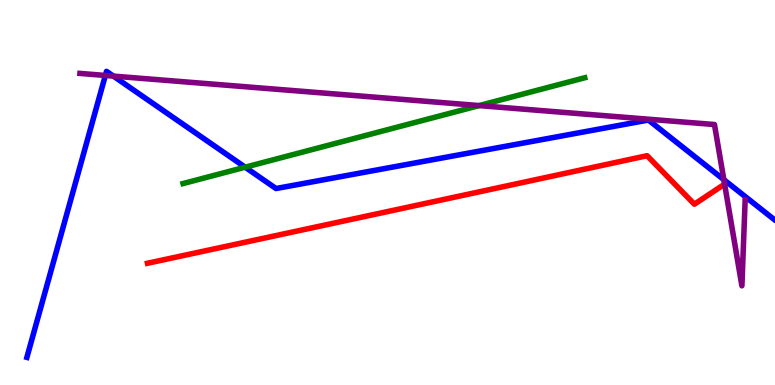[{'lines': ['blue', 'red'], 'intersections': []}, {'lines': ['green', 'red'], 'intersections': []}, {'lines': ['purple', 'red'], 'intersections': []}, {'lines': ['blue', 'green'], 'intersections': [{'x': 3.16, 'y': 5.66}]}, {'lines': ['blue', 'purple'], 'intersections': [{'x': 1.36, 'y': 8.04}, {'x': 1.46, 'y': 8.02}, {'x': 9.34, 'y': 5.33}]}, {'lines': ['green', 'purple'], 'intersections': [{'x': 6.18, 'y': 7.26}]}]